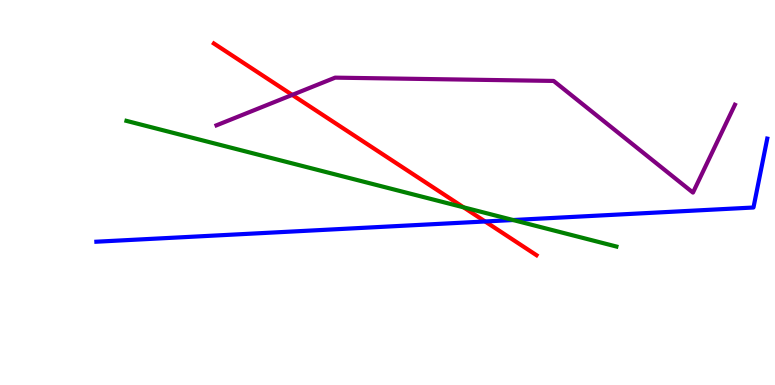[{'lines': ['blue', 'red'], 'intersections': [{'x': 6.26, 'y': 4.25}]}, {'lines': ['green', 'red'], 'intersections': [{'x': 5.98, 'y': 4.61}]}, {'lines': ['purple', 'red'], 'intersections': [{'x': 3.77, 'y': 7.54}]}, {'lines': ['blue', 'green'], 'intersections': [{'x': 6.62, 'y': 4.29}]}, {'lines': ['blue', 'purple'], 'intersections': []}, {'lines': ['green', 'purple'], 'intersections': []}]